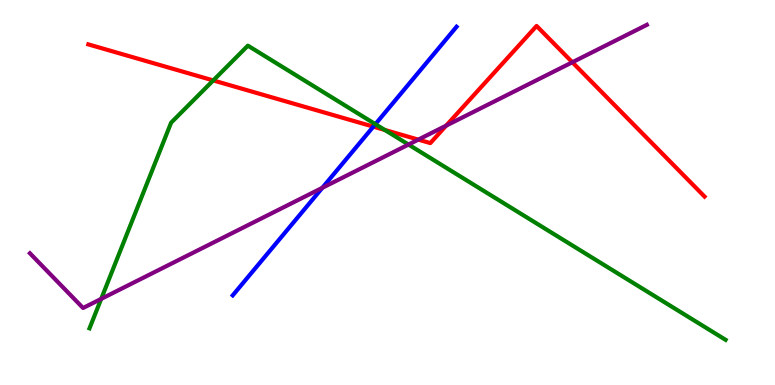[{'lines': ['blue', 'red'], 'intersections': [{'x': 4.82, 'y': 6.71}]}, {'lines': ['green', 'red'], 'intersections': [{'x': 2.75, 'y': 7.91}, {'x': 4.96, 'y': 6.63}]}, {'lines': ['purple', 'red'], 'intersections': [{'x': 5.4, 'y': 6.37}, {'x': 5.76, 'y': 6.74}, {'x': 7.39, 'y': 8.38}]}, {'lines': ['blue', 'green'], 'intersections': [{'x': 4.84, 'y': 6.77}]}, {'lines': ['blue', 'purple'], 'intersections': [{'x': 4.16, 'y': 5.12}]}, {'lines': ['green', 'purple'], 'intersections': [{'x': 1.31, 'y': 2.24}, {'x': 5.27, 'y': 6.25}]}]